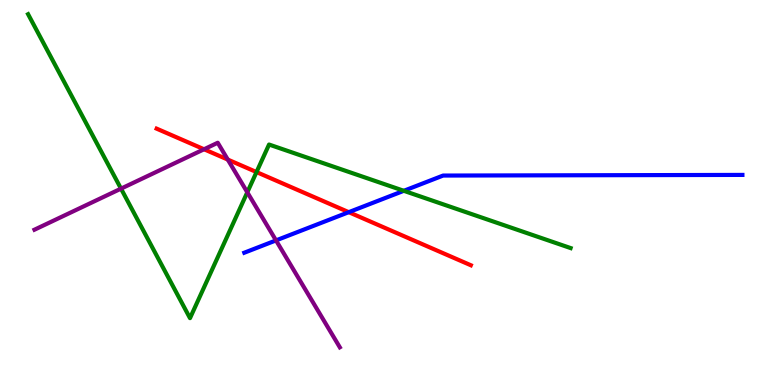[{'lines': ['blue', 'red'], 'intersections': [{'x': 4.5, 'y': 4.49}]}, {'lines': ['green', 'red'], 'intersections': [{'x': 3.31, 'y': 5.53}]}, {'lines': ['purple', 'red'], 'intersections': [{'x': 2.63, 'y': 6.12}, {'x': 2.94, 'y': 5.86}]}, {'lines': ['blue', 'green'], 'intersections': [{'x': 5.21, 'y': 5.04}]}, {'lines': ['blue', 'purple'], 'intersections': [{'x': 3.56, 'y': 3.76}]}, {'lines': ['green', 'purple'], 'intersections': [{'x': 1.56, 'y': 5.1}, {'x': 3.19, 'y': 5.01}]}]